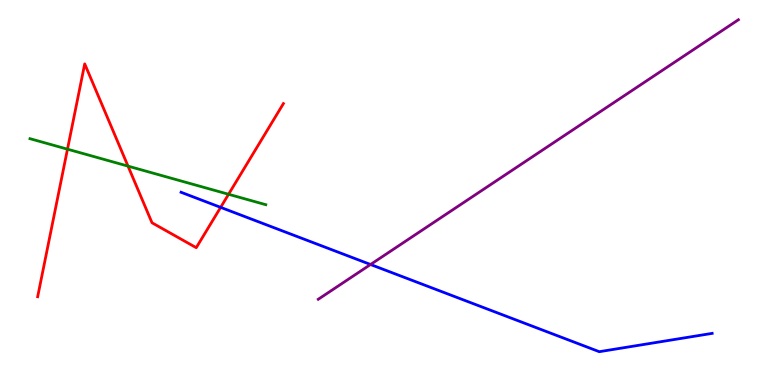[{'lines': ['blue', 'red'], 'intersections': [{'x': 2.85, 'y': 4.61}]}, {'lines': ['green', 'red'], 'intersections': [{'x': 0.871, 'y': 6.13}, {'x': 1.65, 'y': 5.69}, {'x': 2.95, 'y': 4.95}]}, {'lines': ['purple', 'red'], 'intersections': []}, {'lines': ['blue', 'green'], 'intersections': []}, {'lines': ['blue', 'purple'], 'intersections': [{'x': 4.78, 'y': 3.13}]}, {'lines': ['green', 'purple'], 'intersections': []}]